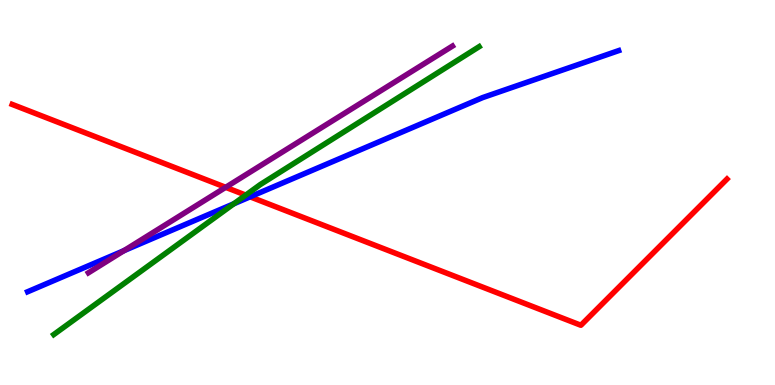[{'lines': ['blue', 'red'], 'intersections': [{'x': 3.23, 'y': 4.89}]}, {'lines': ['green', 'red'], 'intersections': [{'x': 3.17, 'y': 4.93}]}, {'lines': ['purple', 'red'], 'intersections': [{'x': 2.91, 'y': 5.13}]}, {'lines': ['blue', 'green'], 'intersections': [{'x': 3.02, 'y': 4.71}]}, {'lines': ['blue', 'purple'], 'intersections': [{'x': 1.6, 'y': 3.49}]}, {'lines': ['green', 'purple'], 'intersections': []}]